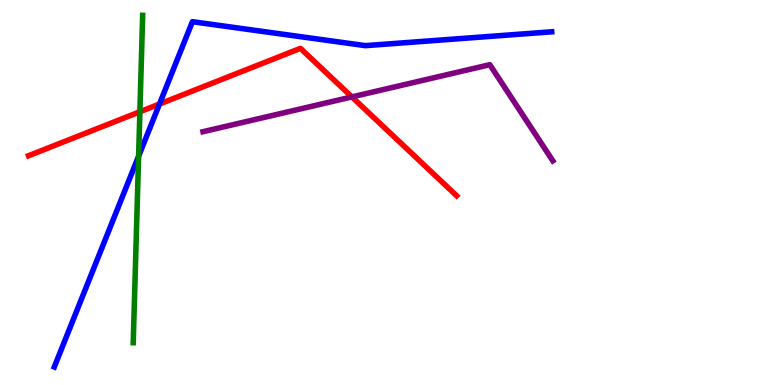[{'lines': ['blue', 'red'], 'intersections': [{'x': 2.06, 'y': 7.3}]}, {'lines': ['green', 'red'], 'intersections': [{'x': 1.8, 'y': 7.1}]}, {'lines': ['purple', 'red'], 'intersections': [{'x': 4.54, 'y': 7.48}]}, {'lines': ['blue', 'green'], 'intersections': [{'x': 1.79, 'y': 5.94}]}, {'lines': ['blue', 'purple'], 'intersections': []}, {'lines': ['green', 'purple'], 'intersections': []}]